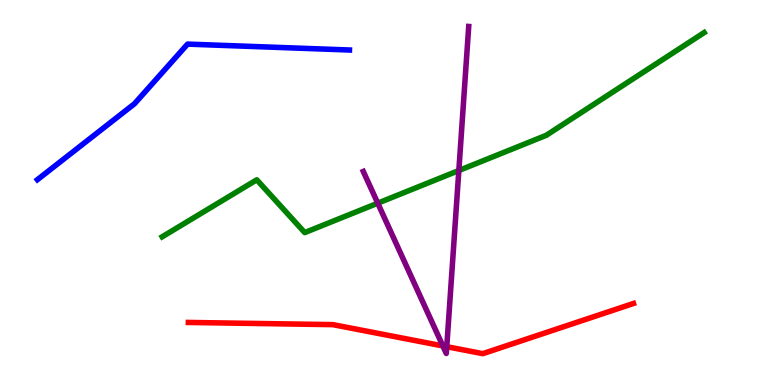[{'lines': ['blue', 'red'], 'intersections': []}, {'lines': ['green', 'red'], 'intersections': []}, {'lines': ['purple', 'red'], 'intersections': [{'x': 5.71, 'y': 1.01}, {'x': 5.76, 'y': 0.995}]}, {'lines': ['blue', 'green'], 'intersections': []}, {'lines': ['blue', 'purple'], 'intersections': []}, {'lines': ['green', 'purple'], 'intersections': [{'x': 4.87, 'y': 4.72}, {'x': 5.92, 'y': 5.57}]}]